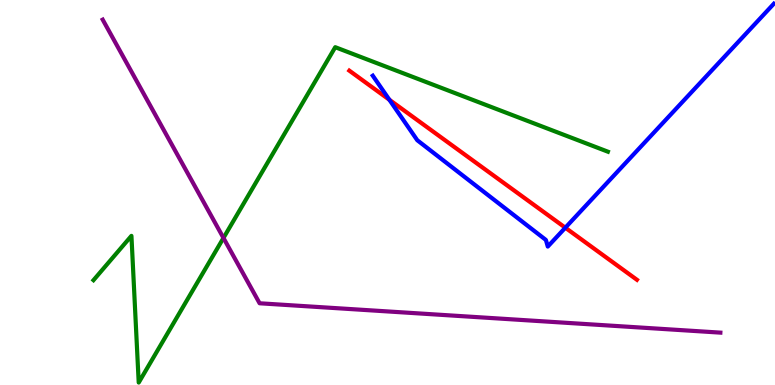[{'lines': ['blue', 'red'], 'intersections': [{'x': 5.02, 'y': 7.41}, {'x': 7.29, 'y': 4.09}]}, {'lines': ['green', 'red'], 'intersections': []}, {'lines': ['purple', 'red'], 'intersections': []}, {'lines': ['blue', 'green'], 'intersections': []}, {'lines': ['blue', 'purple'], 'intersections': []}, {'lines': ['green', 'purple'], 'intersections': [{'x': 2.88, 'y': 3.82}]}]